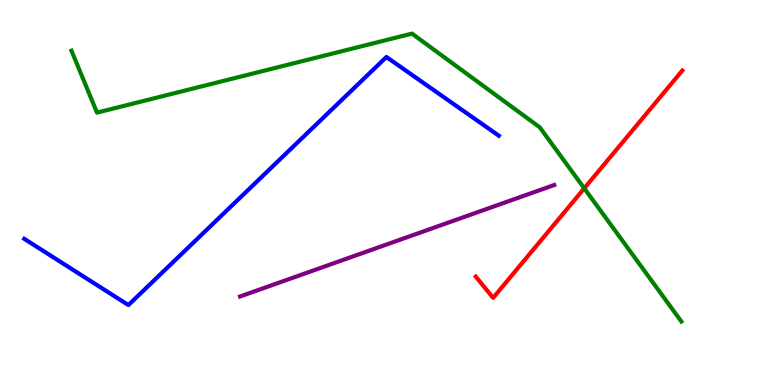[{'lines': ['blue', 'red'], 'intersections': []}, {'lines': ['green', 'red'], 'intersections': [{'x': 7.54, 'y': 5.11}]}, {'lines': ['purple', 'red'], 'intersections': []}, {'lines': ['blue', 'green'], 'intersections': []}, {'lines': ['blue', 'purple'], 'intersections': []}, {'lines': ['green', 'purple'], 'intersections': []}]